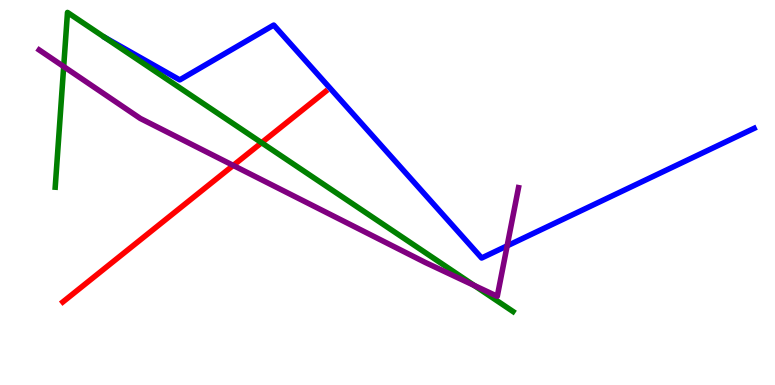[{'lines': ['blue', 'red'], 'intersections': []}, {'lines': ['green', 'red'], 'intersections': [{'x': 3.38, 'y': 6.29}]}, {'lines': ['purple', 'red'], 'intersections': [{'x': 3.01, 'y': 5.7}]}, {'lines': ['blue', 'green'], 'intersections': []}, {'lines': ['blue', 'purple'], 'intersections': [{'x': 6.54, 'y': 3.61}]}, {'lines': ['green', 'purple'], 'intersections': [{'x': 0.822, 'y': 8.27}, {'x': 6.12, 'y': 2.59}]}]